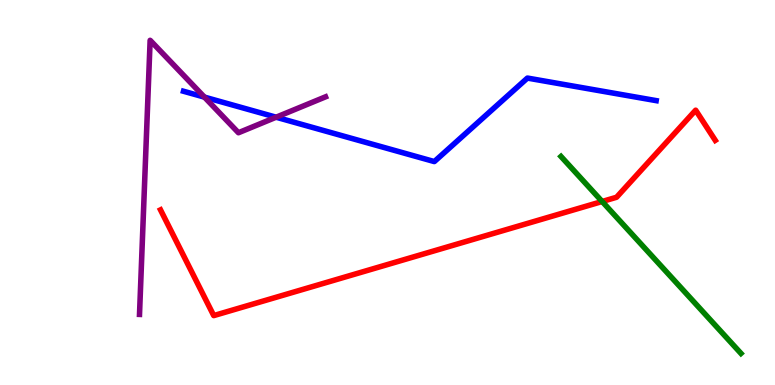[{'lines': ['blue', 'red'], 'intersections': []}, {'lines': ['green', 'red'], 'intersections': [{'x': 7.77, 'y': 4.77}]}, {'lines': ['purple', 'red'], 'intersections': []}, {'lines': ['blue', 'green'], 'intersections': []}, {'lines': ['blue', 'purple'], 'intersections': [{'x': 2.64, 'y': 7.48}, {'x': 3.56, 'y': 6.96}]}, {'lines': ['green', 'purple'], 'intersections': []}]